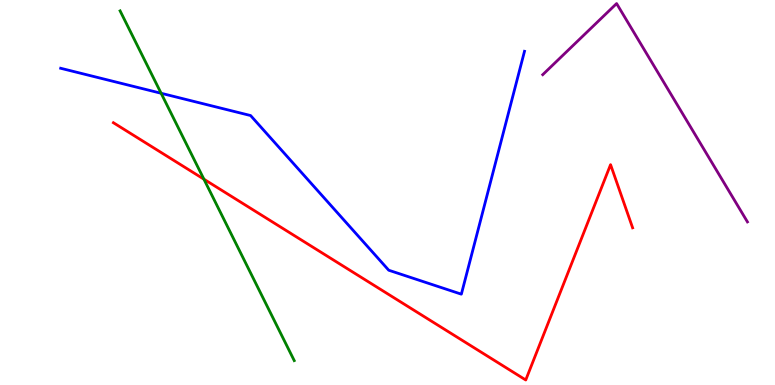[{'lines': ['blue', 'red'], 'intersections': []}, {'lines': ['green', 'red'], 'intersections': [{'x': 2.63, 'y': 5.35}]}, {'lines': ['purple', 'red'], 'intersections': []}, {'lines': ['blue', 'green'], 'intersections': [{'x': 2.08, 'y': 7.58}]}, {'lines': ['blue', 'purple'], 'intersections': []}, {'lines': ['green', 'purple'], 'intersections': []}]